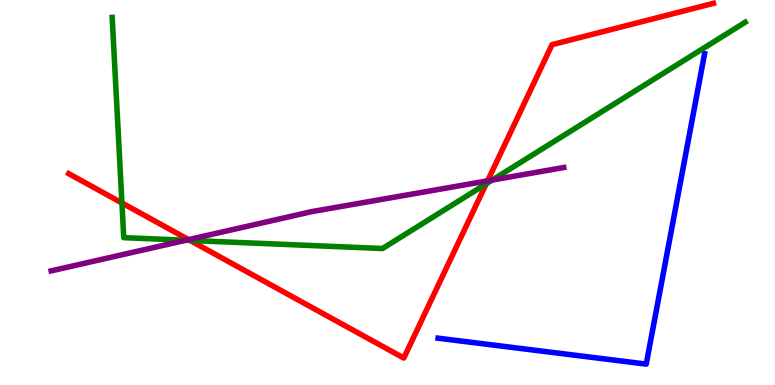[{'lines': ['blue', 'red'], 'intersections': []}, {'lines': ['green', 'red'], 'intersections': [{'x': 1.57, 'y': 4.73}, {'x': 2.45, 'y': 3.75}, {'x': 6.27, 'y': 5.23}]}, {'lines': ['purple', 'red'], 'intersections': [{'x': 2.43, 'y': 3.78}, {'x': 6.29, 'y': 5.3}]}, {'lines': ['blue', 'green'], 'intersections': []}, {'lines': ['blue', 'purple'], 'intersections': []}, {'lines': ['green', 'purple'], 'intersections': [{'x': 2.4, 'y': 3.76}, {'x': 6.35, 'y': 5.32}]}]